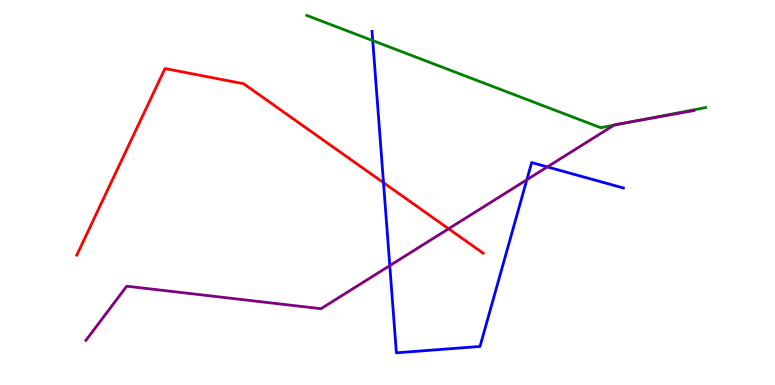[{'lines': ['blue', 'red'], 'intersections': [{'x': 4.95, 'y': 5.26}]}, {'lines': ['green', 'red'], 'intersections': []}, {'lines': ['purple', 'red'], 'intersections': [{'x': 5.79, 'y': 4.06}]}, {'lines': ['blue', 'green'], 'intersections': [{'x': 4.81, 'y': 8.95}]}, {'lines': ['blue', 'purple'], 'intersections': [{'x': 5.03, 'y': 3.1}, {'x': 6.8, 'y': 5.33}, {'x': 7.06, 'y': 5.66}]}, {'lines': ['green', 'purple'], 'intersections': [{'x': 7.92, 'y': 6.75}, {'x': 8.17, 'y': 6.84}]}]